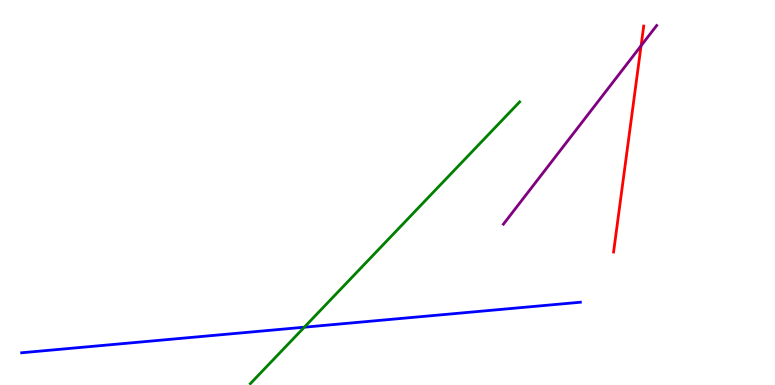[{'lines': ['blue', 'red'], 'intersections': []}, {'lines': ['green', 'red'], 'intersections': []}, {'lines': ['purple', 'red'], 'intersections': [{'x': 8.27, 'y': 8.81}]}, {'lines': ['blue', 'green'], 'intersections': [{'x': 3.93, 'y': 1.5}]}, {'lines': ['blue', 'purple'], 'intersections': []}, {'lines': ['green', 'purple'], 'intersections': []}]